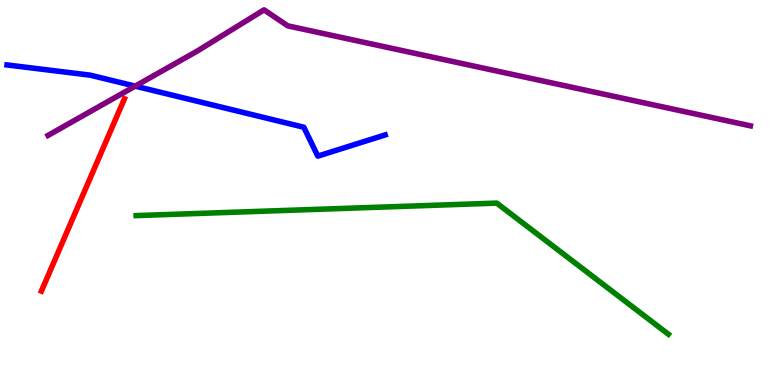[{'lines': ['blue', 'red'], 'intersections': []}, {'lines': ['green', 'red'], 'intersections': []}, {'lines': ['purple', 'red'], 'intersections': []}, {'lines': ['blue', 'green'], 'intersections': []}, {'lines': ['blue', 'purple'], 'intersections': [{'x': 1.74, 'y': 7.76}]}, {'lines': ['green', 'purple'], 'intersections': []}]